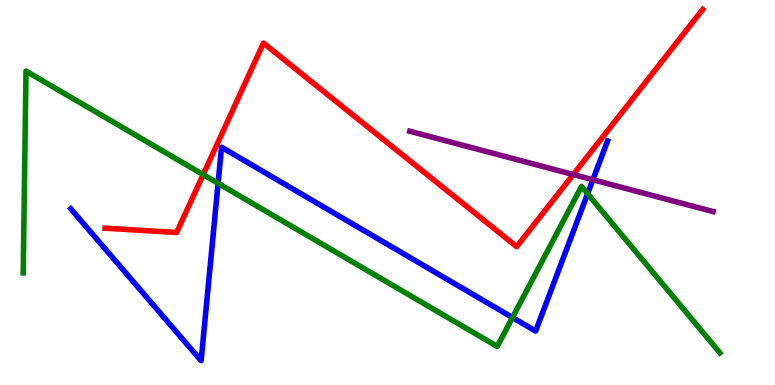[{'lines': ['blue', 'red'], 'intersections': []}, {'lines': ['green', 'red'], 'intersections': [{'x': 2.62, 'y': 5.46}]}, {'lines': ['purple', 'red'], 'intersections': [{'x': 7.4, 'y': 5.47}]}, {'lines': ['blue', 'green'], 'intersections': [{'x': 2.81, 'y': 5.24}, {'x': 6.61, 'y': 1.75}, {'x': 7.58, 'y': 4.97}]}, {'lines': ['blue', 'purple'], 'intersections': [{'x': 7.65, 'y': 5.33}]}, {'lines': ['green', 'purple'], 'intersections': []}]